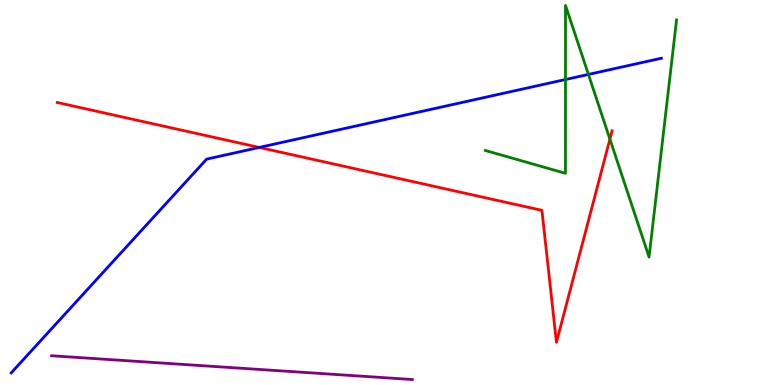[{'lines': ['blue', 'red'], 'intersections': [{'x': 3.35, 'y': 6.17}]}, {'lines': ['green', 'red'], 'intersections': [{'x': 7.87, 'y': 6.39}]}, {'lines': ['purple', 'red'], 'intersections': []}, {'lines': ['blue', 'green'], 'intersections': [{'x': 7.3, 'y': 7.93}, {'x': 7.59, 'y': 8.07}]}, {'lines': ['blue', 'purple'], 'intersections': []}, {'lines': ['green', 'purple'], 'intersections': []}]